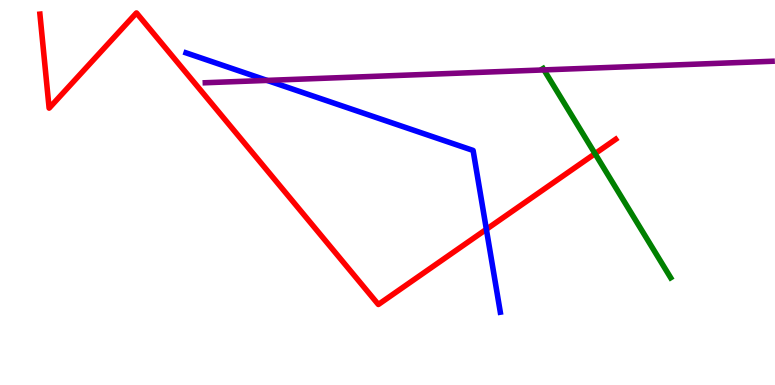[{'lines': ['blue', 'red'], 'intersections': [{'x': 6.28, 'y': 4.04}]}, {'lines': ['green', 'red'], 'intersections': [{'x': 7.68, 'y': 6.01}]}, {'lines': ['purple', 'red'], 'intersections': []}, {'lines': ['blue', 'green'], 'intersections': []}, {'lines': ['blue', 'purple'], 'intersections': [{'x': 3.45, 'y': 7.91}]}, {'lines': ['green', 'purple'], 'intersections': [{'x': 7.02, 'y': 8.18}]}]